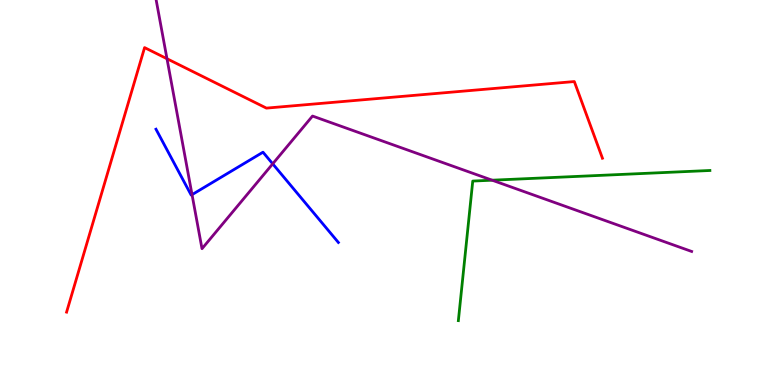[{'lines': ['blue', 'red'], 'intersections': []}, {'lines': ['green', 'red'], 'intersections': []}, {'lines': ['purple', 'red'], 'intersections': [{'x': 2.15, 'y': 8.47}]}, {'lines': ['blue', 'green'], 'intersections': []}, {'lines': ['blue', 'purple'], 'intersections': [{'x': 2.48, 'y': 4.94}, {'x': 3.52, 'y': 5.74}]}, {'lines': ['green', 'purple'], 'intersections': [{'x': 6.35, 'y': 5.32}]}]